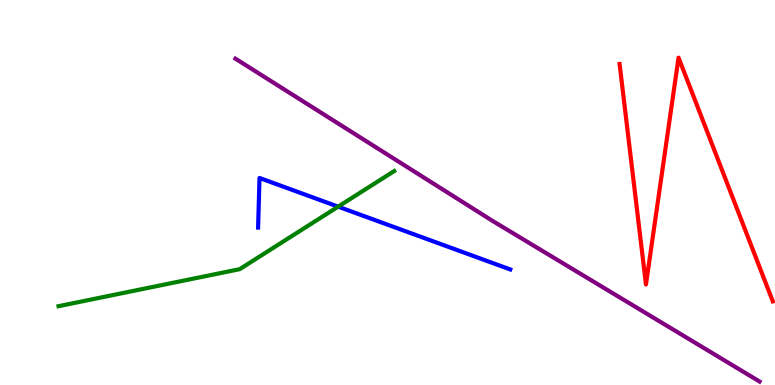[{'lines': ['blue', 'red'], 'intersections': []}, {'lines': ['green', 'red'], 'intersections': []}, {'lines': ['purple', 'red'], 'intersections': []}, {'lines': ['blue', 'green'], 'intersections': [{'x': 4.36, 'y': 4.63}]}, {'lines': ['blue', 'purple'], 'intersections': []}, {'lines': ['green', 'purple'], 'intersections': []}]